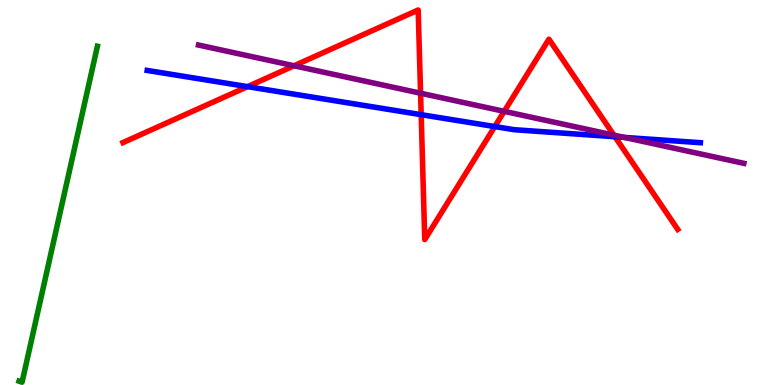[{'lines': ['blue', 'red'], 'intersections': [{'x': 3.19, 'y': 7.75}, {'x': 5.43, 'y': 7.02}, {'x': 6.38, 'y': 6.71}, {'x': 7.94, 'y': 6.45}]}, {'lines': ['green', 'red'], 'intersections': []}, {'lines': ['purple', 'red'], 'intersections': [{'x': 3.79, 'y': 8.29}, {'x': 5.43, 'y': 7.58}, {'x': 6.51, 'y': 7.11}, {'x': 7.92, 'y': 6.49}]}, {'lines': ['blue', 'green'], 'intersections': []}, {'lines': ['blue', 'purple'], 'intersections': [{'x': 8.05, 'y': 6.43}]}, {'lines': ['green', 'purple'], 'intersections': []}]